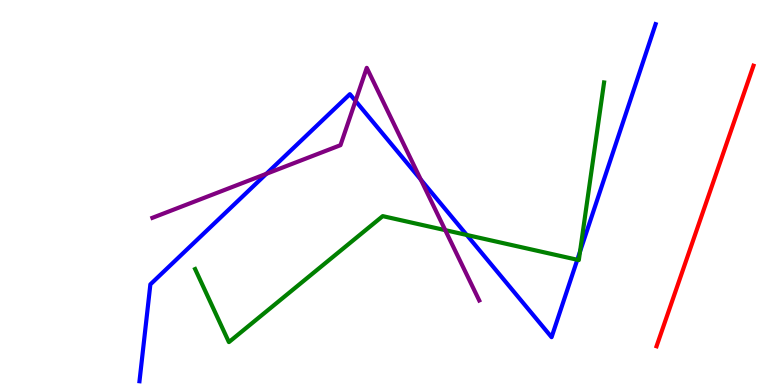[{'lines': ['blue', 'red'], 'intersections': []}, {'lines': ['green', 'red'], 'intersections': []}, {'lines': ['purple', 'red'], 'intersections': []}, {'lines': ['blue', 'green'], 'intersections': [{'x': 6.02, 'y': 3.9}, {'x': 7.45, 'y': 3.25}, {'x': 7.48, 'y': 3.47}]}, {'lines': ['blue', 'purple'], 'intersections': [{'x': 3.44, 'y': 5.49}, {'x': 4.59, 'y': 7.38}, {'x': 5.43, 'y': 5.34}]}, {'lines': ['green', 'purple'], 'intersections': [{'x': 5.75, 'y': 4.02}]}]